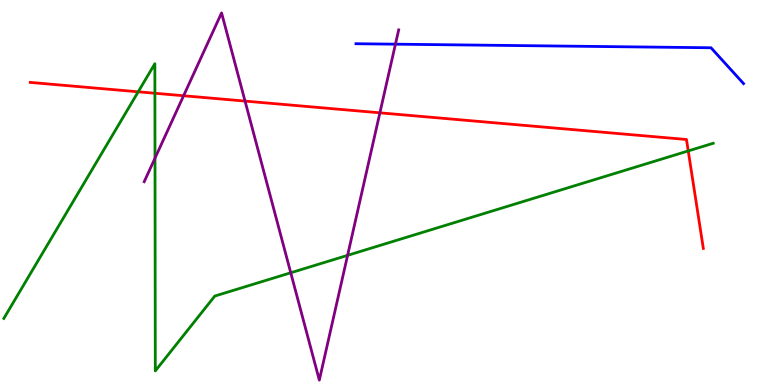[{'lines': ['blue', 'red'], 'intersections': []}, {'lines': ['green', 'red'], 'intersections': [{'x': 1.78, 'y': 7.62}, {'x': 2.0, 'y': 7.58}, {'x': 8.88, 'y': 6.08}]}, {'lines': ['purple', 'red'], 'intersections': [{'x': 2.37, 'y': 7.51}, {'x': 3.16, 'y': 7.37}, {'x': 4.9, 'y': 7.07}]}, {'lines': ['blue', 'green'], 'intersections': []}, {'lines': ['blue', 'purple'], 'intersections': [{'x': 5.1, 'y': 8.85}]}, {'lines': ['green', 'purple'], 'intersections': [{'x': 2.0, 'y': 5.89}, {'x': 3.75, 'y': 2.91}, {'x': 4.49, 'y': 3.37}]}]